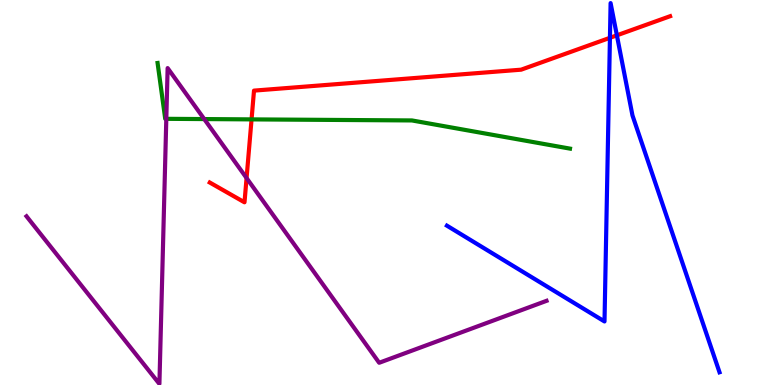[{'lines': ['blue', 'red'], 'intersections': [{'x': 7.87, 'y': 9.02}, {'x': 7.96, 'y': 9.08}]}, {'lines': ['green', 'red'], 'intersections': [{'x': 3.25, 'y': 6.9}]}, {'lines': ['purple', 'red'], 'intersections': [{'x': 3.18, 'y': 5.38}]}, {'lines': ['blue', 'green'], 'intersections': []}, {'lines': ['blue', 'purple'], 'intersections': []}, {'lines': ['green', 'purple'], 'intersections': [{'x': 2.15, 'y': 6.91}, {'x': 2.64, 'y': 6.91}]}]